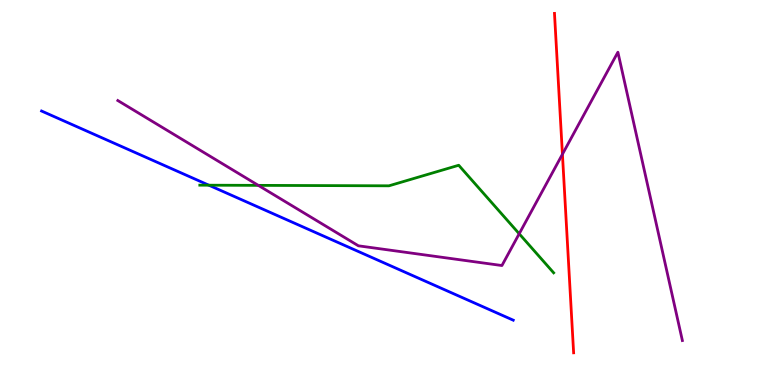[{'lines': ['blue', 'red'], 'intersections': []}, {'lines': ['green', 'red'], 'intersections': []}, {'lines': ['purple', 'red'], 'intersections': [{'x': 7.26, 'y': 5.99}]}, {'lines': ['blue', 'green'], 'intersections': [{'x': 2.69, 'y': 5.19}]}, {'lines': ['blue', 'purple'], 'intersections': []}, {'lines': ['green', 'purple'], 'intersections': [{'x': 3.33, 'y': 5.19}, {'x': 6.7, 'y': 3.93}]}]